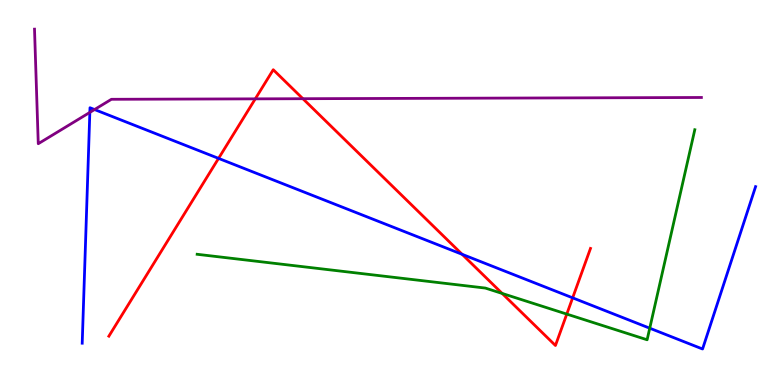[{'lines': ['blue', 'red'], 'intersections': [{'x': 2.82, 'y': 5.89}, {'x': 5.96, 'y': 3.39}, {'x': 7.39, 'y': 2.26}]}, {'lines': ['green', 'red'], 'intersections': [{'x': 6.48, 'y': 2.38}, {'x': 7.31, 'y': 1.84}]}, {'lines': ['purple', 'red'], 'intersections': [{'x': 3.29, 'y': 7.43}, {'x': 3.91, 'y': 7.44}]}, {'lines': ['blue', 'green'], 'intersections': [{'x': 8.38, 'y': 1.48}]}, {'lines': ['blue', 'purple'], 'intersections': [{'x': 1.16, 'y': 7.08}, {'x': 1.22, 'y': 7.15}]}, {'lines': ['green', 'purple'], 'intersections': []}]